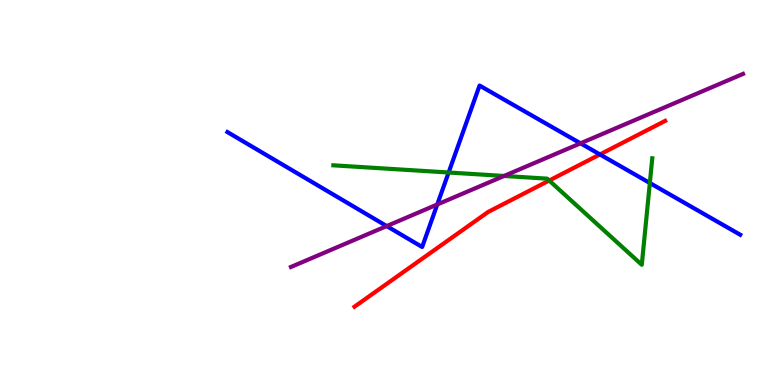[{'lines': ['blue', 'red'], 'intersections': [{'x': 7.74, 'y': 5.99}]}, {'lines': ['green', 'red'], 'intersections': [{'x': 7.09, 'y': 5.31}]}, {'lines': ['purple', 'red'], 'intersections': []}, {'lines': ['blue', 'green'], 'intersections': [{'x': 5.79, 'y': 5.52}, {'x': 8.39, 'y': 5.25}]}, {'lines': ['blue', 'purple'], 'intersections': [{'x': 4.99, 'y': 4.13}, {'x': 5.64, 'y': 4.69}, {'x': 7.49, 'y': 6.28}]}, {'lines': ['green', 'purple'], 'intersections': [{'x': 6.5, 'y': 5.43}]}]